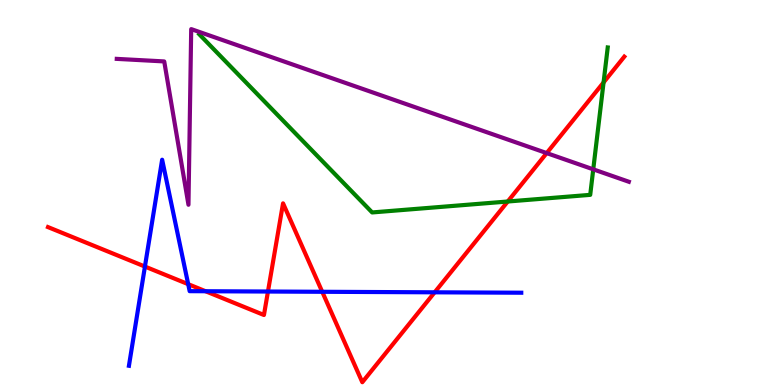[{'lines': ['blue', 'red'], 'intersections': [{'x': 1.87, 'y': 3.08}, {'x': 2.43, 'y': 2.62}, {'x': 2.65, 'y': 2.44}, {'x': 3.46, 'y': 2.43}, {'x': 4.16, 'y': 2.42}, {'x': 5.61, 'y': 2.41}]}, {'lines': ['green', 'red'], 'intersections': [{'x': 6.55, 'y': 4.77}, {'x': 7.79, 'y': 7.86}]}, {'lines': ['purple', 'red'], 'intersections': [{'x': 7.05, 'y': 6.02}]}, {'lines': ['blue', 'green'], 'intersections': []}, {'lines': ['blue', 'purple'], 'intersections': []}, {'lines': ['green', 'purple'], 'intersections': [{'x': 7.65, 'y': 5.6}]}]